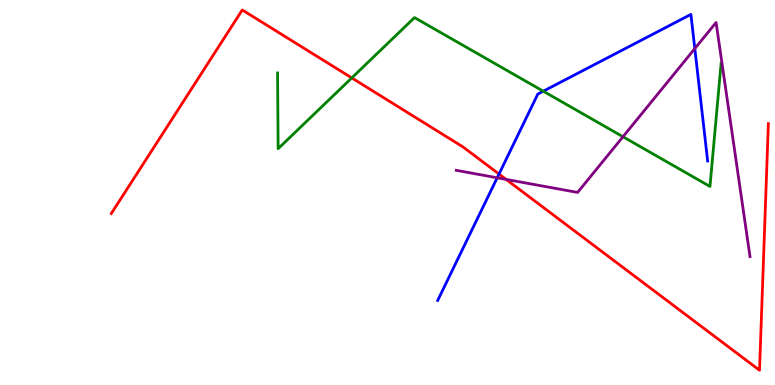[{'lines': ['blue', 'red'], 'intersections': [{'x': 6.44, 'y': 5.48}]}, {'lines': ['green', 'red'], 'intersections': [{'x': 4.54, 'y': 7.98}]}, {'lines': ['purple', 'red'], 'intersections': [{'x': 6.53, 'y': 5.34}]}, {'lines': ['blue', 'green'], 'intersections': [{'x': 7.01, 'y': 7.63}]}, {'lines': ['blue', 'purple'], 'intersections': [{'x': 6.42, 'y': 5.38}, {'x': 8.97, 'y': 8.74}]}, {'lines': ['green', 'purple'], 'intersections': [{'x': 8.04, 'y': 6.45}]}]